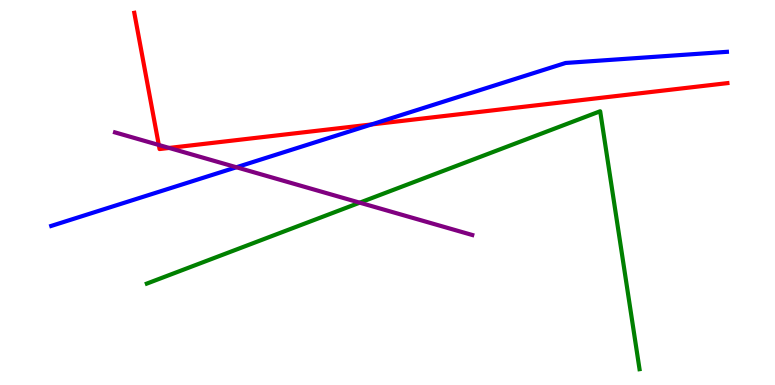[{'lines': ['blue', 'red'], 'intersections': [{'x': 4.79, 'y': 6.77}]}, {'lines': ['green', 'red'], 'intersections': []}, {'lines': ['purple', 'red'], 'intersections': [{'x': 2.05, 'y': 6.23}, {'x': 2.18, 'y': 6.16}]}, {'lines': ['blue', 'green'], 'intersections': []}, {'lines': ['blue', 'purple'], 'intersections': [{'x': 3.05, 'y': 5.66}]}, {'lines': ['green', 'purple'], 'intersections': [{'x': 4.64, 'y': 4.74}]}]